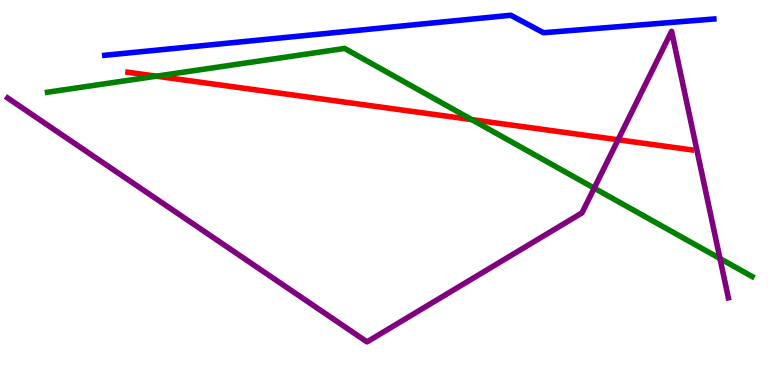[{'lines': ['blue', 'red'], 'intersections': []}, {'lines': ['green', 'red'], 'intersections': [{'x': 2.02, 'y': 8.02}, {'x': 6.09, 'y': 6.89}]}, {'lines': ['purple', 'red'], 'intersections': [{'x': 7.98, 'y': 6.37}]}, {'lines': ['blue', 'green'], 'intersections': []}, {'lines': ['blue', 'purple'], 'intersections': []}, {'lines': ['green', 'purple'], 'intersections': [{'x': 7.67, 'y': 5.11}, {'x': 9.29, 'y': 3.28}]}]